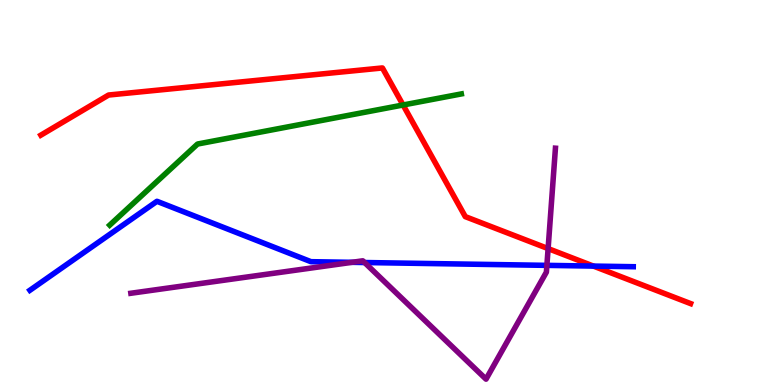[{'lines': ['blue', 'red'], 'intersections': [{'x': 7.66, 'y': 3.09}]}, {'lines': ['green', 'red'], 'intersections': [{'x': 5.2, 'y': 7.27}]}, {'lines': ['purple', 'red'], 'intersections': [{'x': 7.07, 'y': 3.54}]}, {'lines': ['blue', 'green'], 'intersections': []}, {'lines': ['blue', 'purple'], 'intersections': [{'x': 4.54, 'y': 3.19}, {'x': 4.7, 'y': 3.18}, {'x': 7.06, 'y': 3.11}]}, {'lines': ['green', 'purple'], 'intersections': []}]